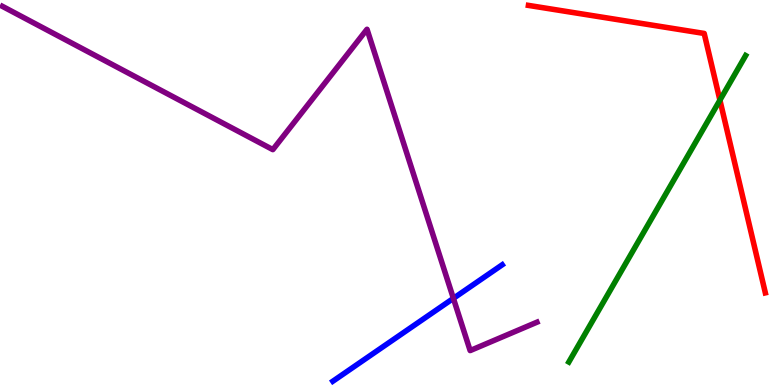[{'lines': ['blue', 'red'], 'intersections': []}, {'lines': ['green', 'red'], 'intersections': [{'x': 9.29, 'y': 7.4}]}, {'lines': ['purple', 'red'], 'intersections': []}, {'lines': ['blue', 'green'], 'intersections': []}, {'lines': ['blue', 'purple'], 'intersections': [{'x': 5.85, 'y': 2.25}]}, {'lines': ['green', 'purple'], 'intersections': []}]